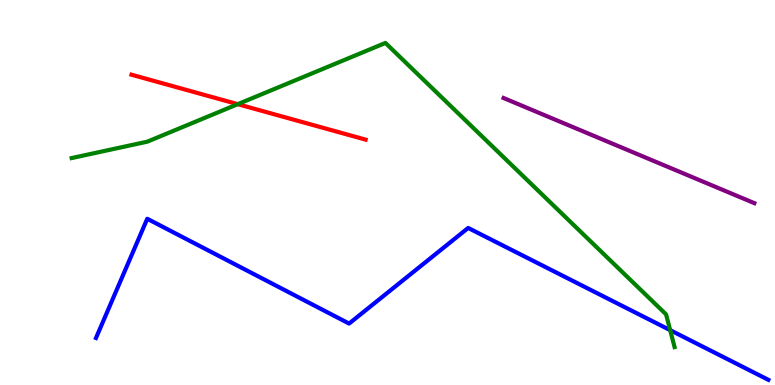[{'lines': ['blue', 'red'], 'intersections': []}, {'lines': ['green', 'red'], 'intersections': [{'x': 3.07, 'y': 7.29}]}, {'lines': ['purple', 'red'], 'intersections': []}, {'lines': ['blue', 'green'], 'intersections': [{'x': 8.65, 'y': 1.42}]}, {'lines': ['blue', 'purple'], 'intersections': []}, {'lines': ['green', 'purple'], 'intersections': []}]